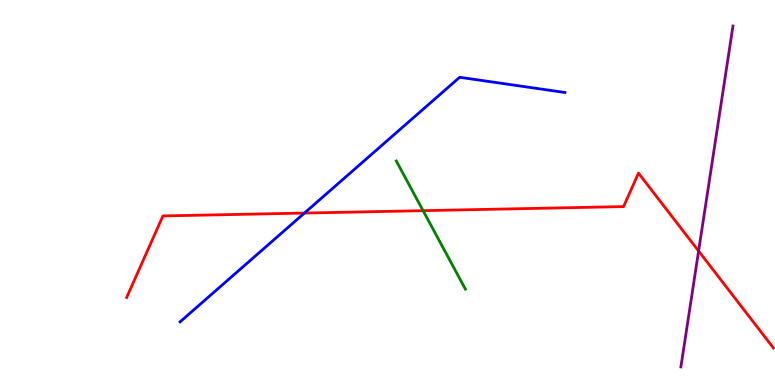[{'lines': ['blue', 'red'], 'intersections': [{'x': 3.93, 'y': 4.47}]}, {'lines': ['green', 'red'], 'intersections': [{'x': 5.46, 'y': 4.53}]}, {'lines': ['purple', 'red'], 'intersections': [{'x': 9.01, 'y': 3.48}]}, {'lines': ['blue', 'green'], 'intersections': []}, {'lines': ['blue', 'purple'], 'intersections': []}, {'lines': ['green', 'purple'], 'intersections': []}]